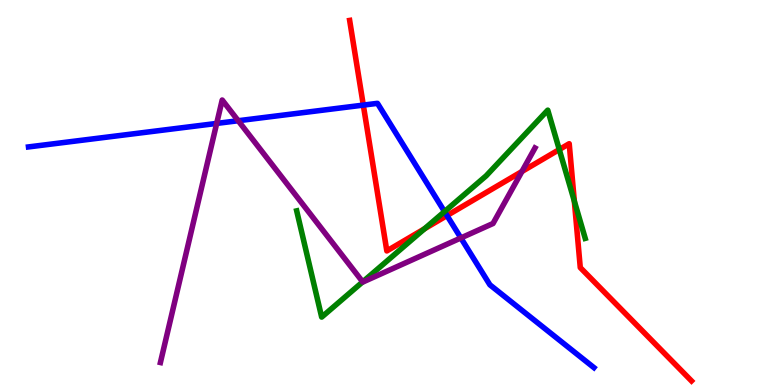[{'lines': ['blue', 'red'], 'intersections': [{'x': 4.69, 'y': 7.27}, {'x': 5.77, 'y': 4.4}]}, {'lines': ['green', 'red'], 'intersections': [{'x': 5.48, 'y': 4.06}, {'x': 7.22, 'y': 6.12}, {'x': 7.41, 'y': 4.78}]}, {'lines': ['purple', 'red'], 'intersections': [{'x': 6.73, 'y': 5.55}]}, {'lines': ['blue', 'green'], 'intersections': [{'x': 5.74, 'y': 4.5}]}, {'lines': ['blue', 'purple'], 'intersections': [{'x': 2.8, 'y': 6.79}, {'x': 3.07, 'y': 6.86}, {'x': 5.95, 'y': 3.82}]}, {'lines': ['green', 'purple'], 'intersections': [{'x': 4.68, 'y': 2.68}]}]